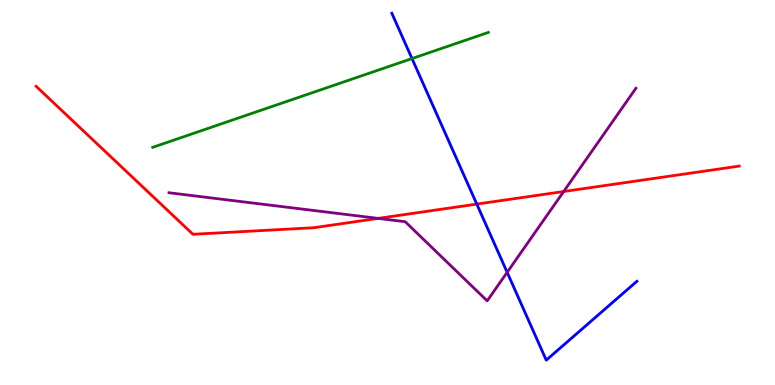[{'lines': ['blue', 'red'], 'intersections': [{'x': 6.15, 'y': 4.7}]}, {'lines': ['green', 'red'], 'intersections': []}, {'lines': ['purple', 'red'], 'intersections': [{'x': 4.88, 'y': 4.33}, {'x': 7.27, 'y': 5.03}]}, {'lines': ['blue', 'green'], 'intersections': [{'x': 5.32, 'y': 8.48}]}, {'lines': ['blue', 'purple'], 'intersections': [{'x': 6.54, 'y': 2.93}]}, {'lines': ['green', 'purple'], 'intersections': []}]